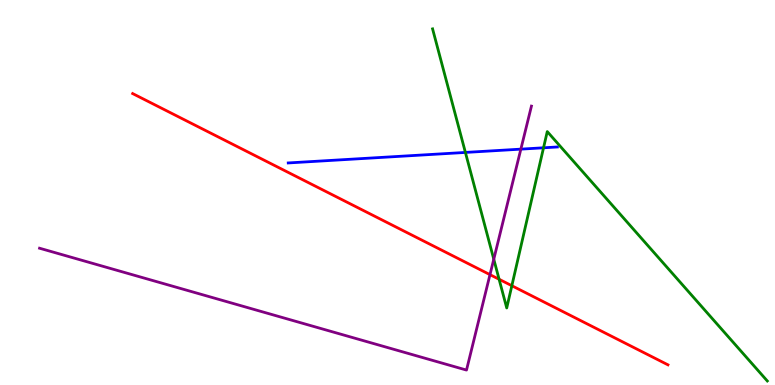[{'lines': ['blue', 'red'], 'intersections': []}, {'lines': ['green', 'red'], 'intersections': [{'x': 6.44, 'y': 2.75}, {'x': 6.6, 'y': 2.58}]}, {'lines': ['purple', 'red'], 'intersections': [{'x': 6.32, 'y': 2.87}]}, {'lines': ['blue', 'green'], 'intersections': [{'x': 6.01, 'y': 6.04}, {'x': 7.01, 'y': 6.16}]}, {'lines': ['blue', 'purple'], 'intersections': [{'x': 6.72, 'y': 6.13}]}, {'lines': ['green', 'purple'], 'intersections': [{'x': 6.37, 'y': 3.27}]}]